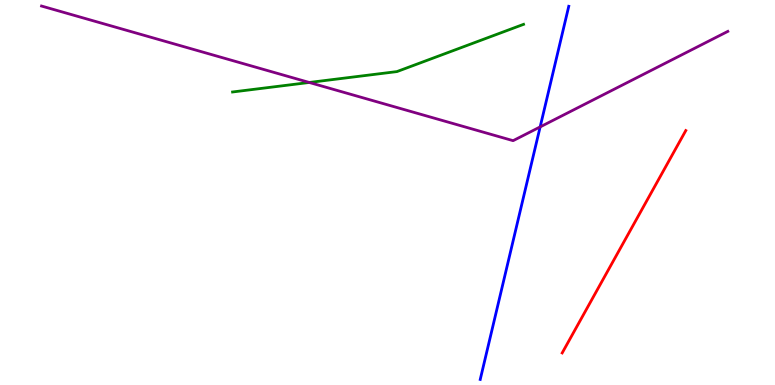[{'lines': ['blue', 'red'], 'intersections': []}, {'lines': ['green', 'red'], 'intersections': []}, {'lines': ['purple', 'red'], 'intersections': []}, {'lines': ['blue', 'green'], 'intersections': []}, {'lines': ['blue', 'purple'], 'intersections': [{'x': 6.97, 'y': 6.7}]}, {'lines': ['green', 'purple'], 'intersections': [{'x': 3.99, 'y': 7.86}]}]